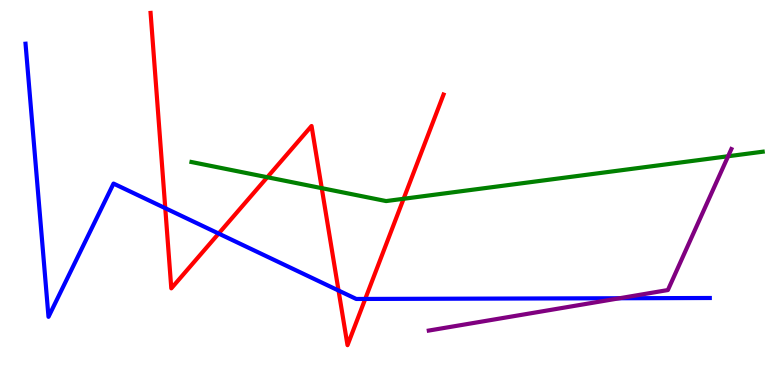[{'lines': ['blue', 'red'], 'intersections': [{'x': 2.13, 'y': 4.59}, {'x': 2.82, 'y': 3.93}, {'x': 4.37, 'y': 2.45}, {'x': 4.71, 'y': 2.24}]}, {'lines': ['green', 'red'], 'intersections': [{'x': 3.45, 'y': 5.4}, {'x': 4.15, 'y': 5.11}, {'x': 5.21, 'y': 4.84}]}, {'lines': ['purple', 'red'], 'intersections': []}, {'lines': ['blue', 'green'], 'intersections': []}, {'lines': ['blue', 'purple'], 'intersections': [{'x': 7.99, 'y': 2.25}]}, {'lines': ['green', 'purple'], 'intersections': [{'x': 9.4, 'y': 5.94}]}]